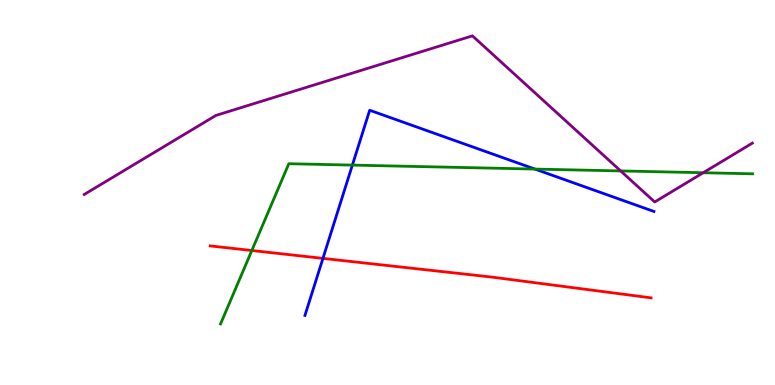[{'lines': ['blue', 'red'], 'intersections': [{'x': 4.17, 'y': 3.29}]}, {'lines': ['green', 'red'], 'intersections': [{'x': 3.25, 'y': 3.49}]}, {'lines': ['purple', 'red'], 'intersections': []}, {'lines': ['blue', 'green'], 'intersections': [{'x': 4.55, 'y': 5.71}, {'x': 6.9, 'y': 5.61}]}, {'lines': ['blue', 'purple'], 'intersections': []}, {'lines': ['green', 'purple'], 'intersections': [{'x': 8.01, 'y': 5.56}, {'x': 9.07, 'y': 5.51}]}]